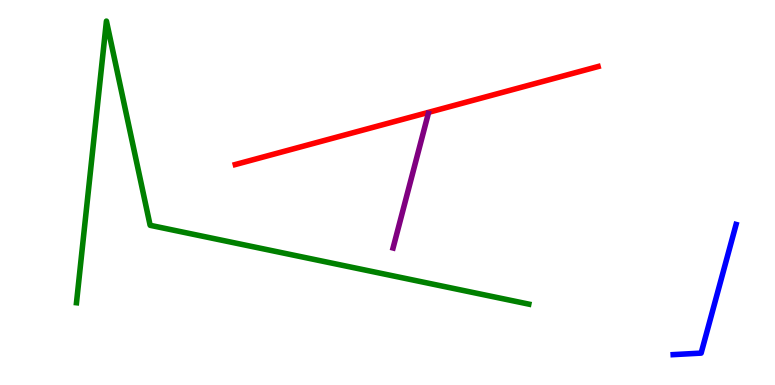[{'lines': ['blue', 'red'], 'intersections': []}, {'lines': ['green', 'red'], 'intersections': []}, {'lines': ['purple', 'red'], 'intersections': []}, {'lines': ['blue', 'green'], 'intersections': []}, {'lines': ['blue', 'purple'], 'intersections': []}, {'lines': ['green', 'purple'], 'intersections': []}]